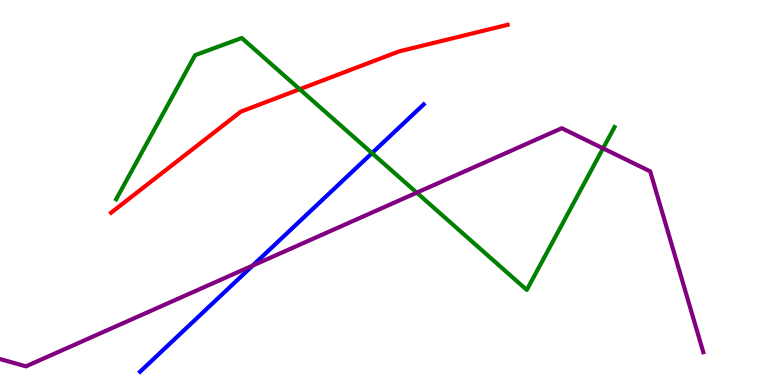[{'lines': ['blue', 'red'], 'intersections': []}, {'lines': ['green', 'red'], 'intersections': [{'x': 3.87, 'y': 7.68}]}, {'lines': ['purple', 'red'], 'intersections': []}, {'lines': ['blue', 'green'], 'intersections': [{'x': 4.8, 'y': 6.02}]}, {'lines': ['blue', 'purple'], 'intersections': [{'x': 3.26, 'y': 3.1}]}, {'lines': ['green', 'purple'], 'intersections': [{'x': 5.38, 'y': 5.0}, {'x': 7.78, 'y': 6.15}]}]